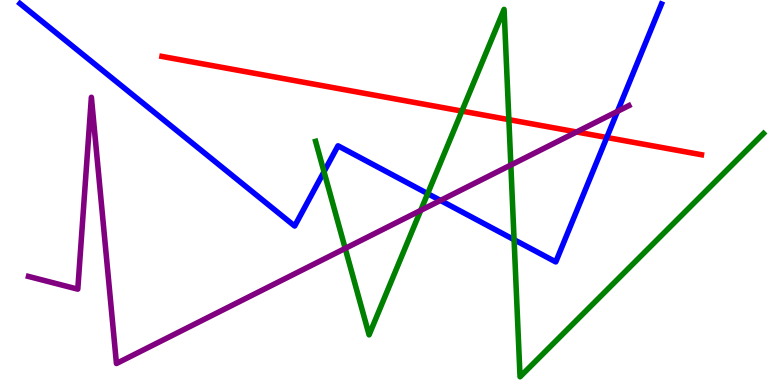[{'lines': ['blue', 'red'], 'intersections': [{'x': 7.83, 'y': 6.43}]}, {'lines': ['green', 'red'], 'intersections': [{'x': 5.96, 'y': 7.11}, {'x': 6.57, 'y': 6.89}]}, {'lines': ['purple', 'red'], 'intersections': [{'x': 7.44, 'y': 6.57}]}, {'lines': ['blue', 'green'], 'intersections': [{'x': 4.18, 'y': 5.54}, {'x': 5.52, 'y': 4.97}, {'x': 6.63, 'y': 3.77}]}, {'lines': ['blue', 'purple'], 'intersections': [{'x': 5.68, 'y': 4.79}, {'x': 7.97, 'y': 7.11}]}, {'lines': ['green', 'purple'], 'intersections': [{'x': 4.45, 'y': 3.55}, {'x': 5.43, 'y': 4.54}, {'x': 6.59, 'y': 5.71}]}]